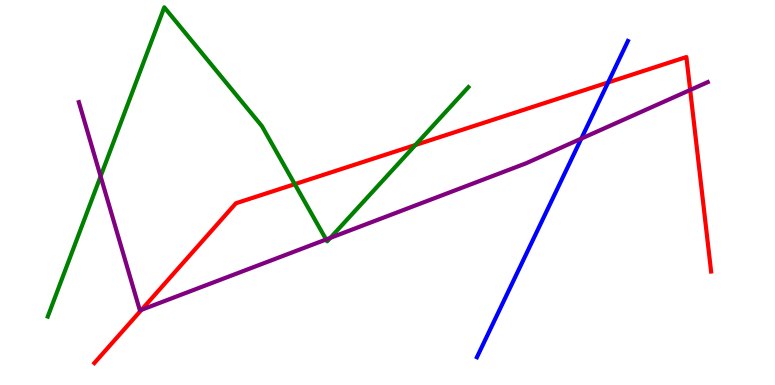[{'lines': ['blue', 'red'], 'intersections': [{'x': 7.85, 'y': 7.86}]}, {'lines': ['green', 'red'], 'intersections': [{'x': 3.8, 'y': 5.22}, {'x': 5.36, 'y': 6.23}]}, {'lines': ['purple', 'red'], 'intersections': [{'x': 1.83, 'y': 1.95}, {'x': 8.91, 'y': 7.66}]}, {'lines': ['blue', 'green'], 'intersections': []}, {'lines': ['blue', 'purple'], 'intersections': [{'x': 7.5, 'y': 6.4}]}, {'lines': ['green', 'purple'], 'intersections': [{'x': 1.3, 'y': 5.42}, {'x': 4.21, 'y': 3.78}, {'x': 4.26, 'y': 3.82}]}]